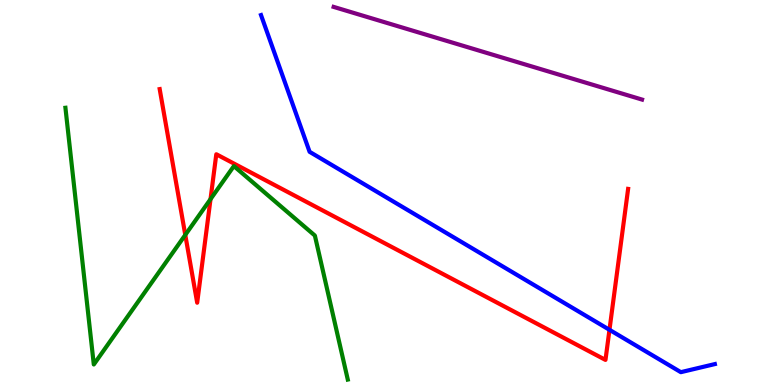[{'lines': ['blue', 'red'], 'intersections': [{'x': 7.86, 'y': 1.43}]}, {'lines': ['green', 'red'], 'intersections': [{'x': 2.39, 'y': 3.9}, {'x': 2.72, 'y': 4.83}]}, {'lines': ['purple', 'red'], 'intersections': []}, {'lines': ['blue', 'green'], 'intersections': []}, {'lines': ['blue', 'purple'], 'intersections': []}, {'lines': ['green', 'purple'], 'intersections': []}]